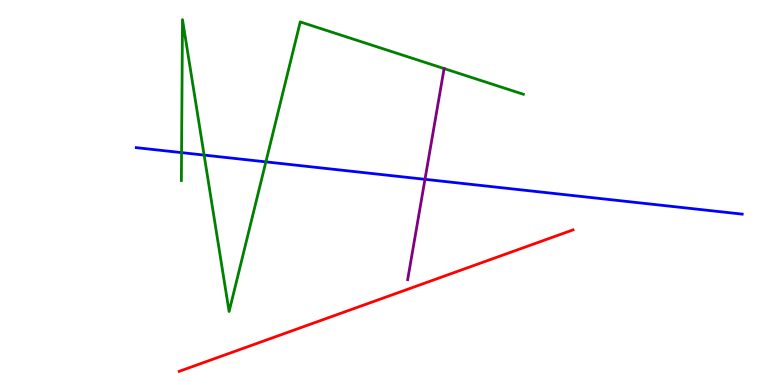[{'lines': ['blue', 'red'], 'intersections': []}, {'lines': ['green', 'red'], 'intersections': []}, {'lines': ['purple', 'red'], 'intersections': []}, {'lines': ['blue', 'green'], 'intersections': [{'x': 2.34, 'y': 6.04}, {'x': 2.63, 'y': 5.97}, {'x': 3.43, 'y': 5.8}]}, {'lines': ['blue', 'purple'], 'intersections': [{'x': 5.48, 'y': 5.34}]}, {'lines': ['green', 'purple'], 'intersections': []}]